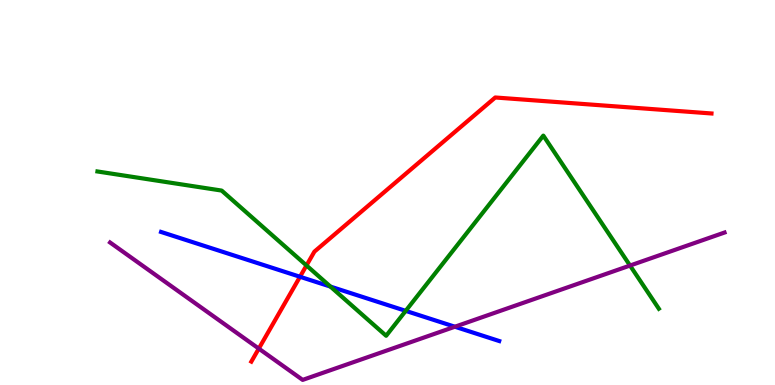[{'lines': ['blue', 'red'], 'intersections': [{'x': 3.87, 'y': 2.81}]}, {'lines': ['green', 'red'], 'intersections': [{'x': 3.95, 'y': 3.11}]}, {'lines': ['purple', 'red'], 'intersections': [{'x': 3.34, 'y': 0.945}]}, {'lines': ['blue', 'green'], 'intersections': [{'x': 4.26, 'y': 2.56}, {'x': 5.23, 'y': 1.93}]}, {'lines': ['blue', 'purple'], 'intersections': [{'x': 5.87, 'y': 1.51}]}, {'lines': ['green', 'purple'], 'intersections': [{'x': 8.13, 'y': 3.1}]}]